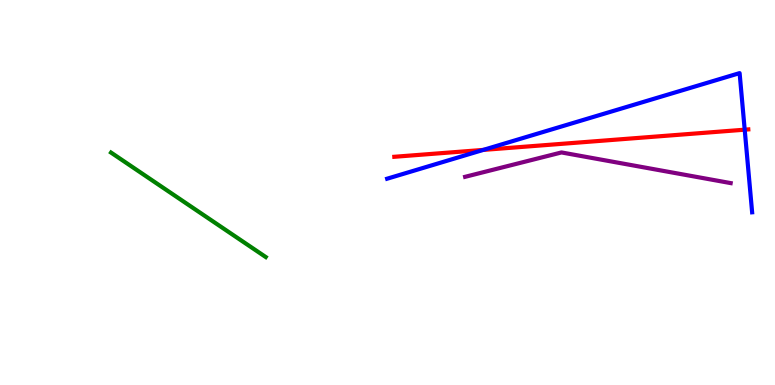[{'lines': ['blue', 'red'], 'intersections': [{'x': 6.24, 'y': 6.11}, {'x': 9.61, 'y': 6.63}]}, {'lines': ['green', 'red'], 'intersections': []}, {'lines': ['purple', 'red'], 'intersections': []}, {'lines': ['blue', 'green'], 'intersections': []}, {'lines': ['blue', 'purple'], 'intersections': []}, {'lines': ['green', 'purple'], 'intersections': []}]